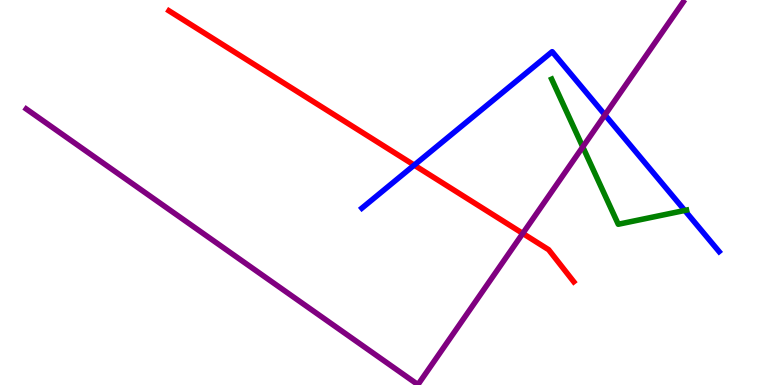[{'lines': ['blue', 'red'], 'intersections': [{'x': 5.34, 'y': 5.71}]}, {'lines': ['green', 'red'], 'intersections': []}, {'lines': ['purple', 'red'], 'intersections': [{'x': 6.75, 'y': 3.94}]}, {'lines': ['blue', 'green'], 'intersections': [{'x': 8.84, 'y': 4.53}]}, {'lines': ['blue', 'purple'], 'intersections': [{'x': 7.81, 'y': 7.02}]}, {'lines': ['green', 'purple'], 'intersections': [{'x': 7.52, 'y': 6.18}]}]